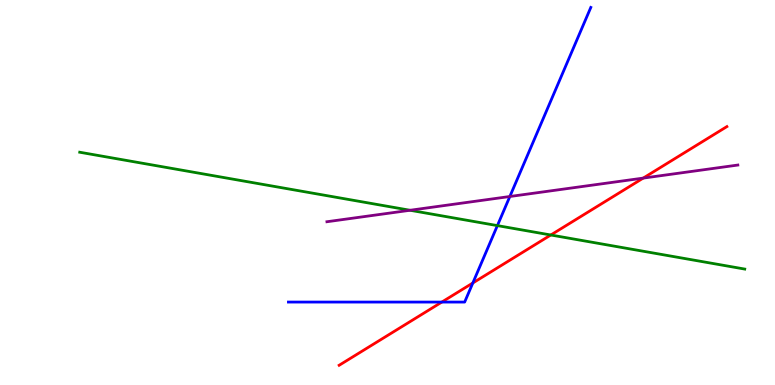[{'lines': ['blue', 'red'], 'intersections': [{'x': 5.7, 'y': 2.15}, {'x': 6.1, 'y': 2.65}]}, {'lines': ['green', 'red'], 'intersections': [{'x': 7.11, 'y': 3.9}]}, {'lines': ['purple', 'red'], 'intersections': [{'x': 8.3, 'y': 5.37}]}, {'lines': ['blue', 'green'], 'intersections': [{'x': 6.42, 'y': 4.14}]}, {'lines': ['blue', 'purple'], 'intersections': [{'x': 6.58, 'y': 4.9}]}, {'lines': ['green', 'purple'], 'intersections': [{'x': 5.29, 'y': 4.54}]}]